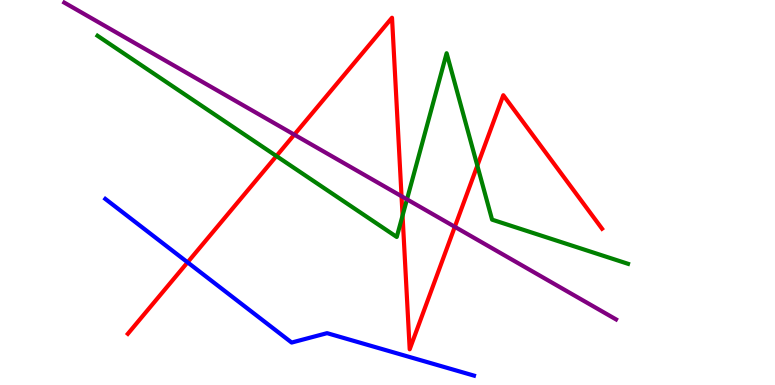[{'lines': ['blue', 'red'], 'intersections': [{'x': 2.42, 'y': 3.19}]}, {'lines': ['green', 'red'], 'intersections': [{'x': 3.57, 'y': 5.95}, {'x': 5.19, 'y': 4.4}, {'x': 6.16, 'y': 5.7}]}, {'lines': ['purple', 'red'], 'intersections': [{'x': 3.8, 'y': 6.5}, {'x': 5.18, 'y': 4.9}, {'x': 5.87, 'y': 4.11}]}, {'lines': ['blue', 'green'], 'intersections': []}, {'lines': ['blue', 'purple'], 'intersections': []}, {'lines': ['green', 'purple'], 'intersections': [{'x': 5.25, 'y': 4.82}]}]